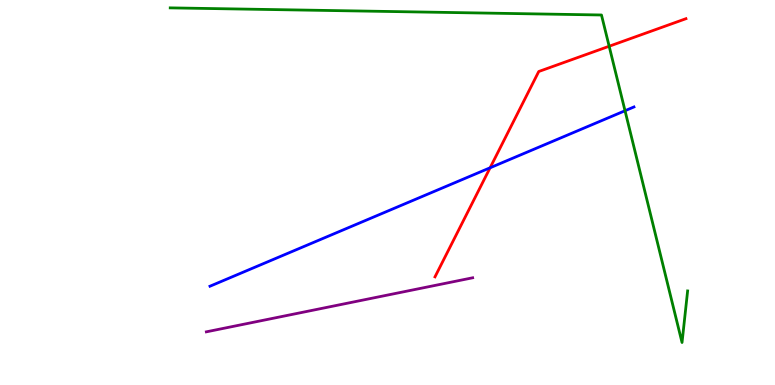[{'lines': ['blue', 'red'], 'intersections': [{'x': 6.32, 'y': 5.64}]}, {'lines': ['green', 'red'], 'intersections': [{'x': 7.86, 'y': 8.8}]}, {'lines': ['purple', 'red'], 'intersections': []}, {'lines': ['blue', 'green'], 'intersections': [{'x': 8.06, 'y': 7.12}]}, {'lines': ['blue', 'purple'], 'intersections': []}, {'lines': ['green', 'purple'], 'intersections': []}]